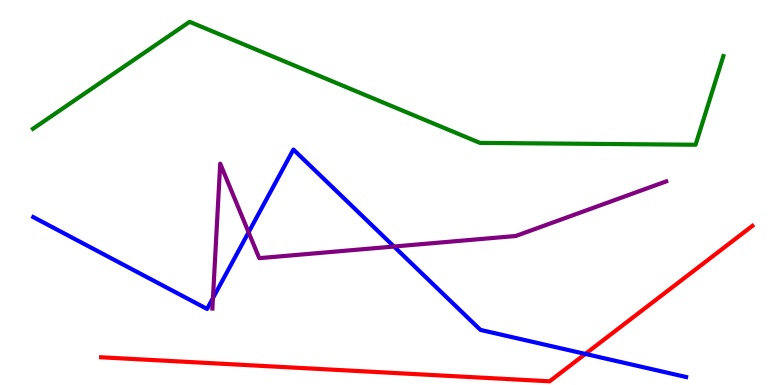[{'lines': ['blue', 'red'], 'intersections': [{'x': 7.55, 'y': 0.807}]}, {'lines': ['green', 'red'], 'intersections': []}, {'lines': ['purple', 'red'], 'intersections': []}, {'lines': ['blue', 'green'], 'intersections': []}, {'lines': ['blue', 'purple'], 'intersections': [{'x': 2.75, 'y': 2.26}, {'x': 3.21, 'y': 3.97}, {'x': 5.08, 'y': 3.6}]}, {'lines': ['green', 'purple'], 'intersections': []}]